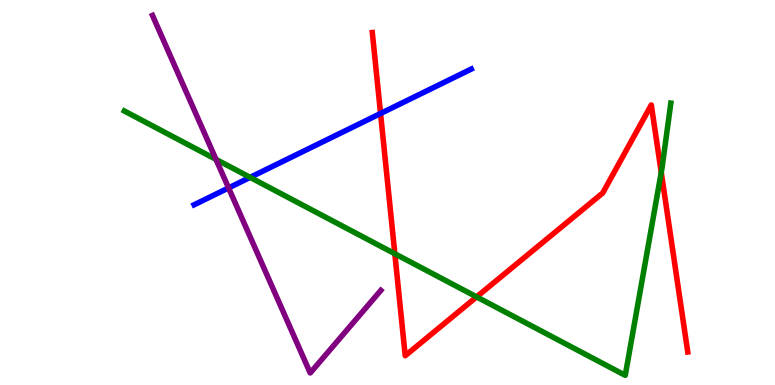[{'lines': ['blue', 'red'], 'intersections': [{'x': 4.91, 'y': 7.05}]}, {'lines': ['green', 'red'], 'intersections': [{'x': 5.09, 'y': 3.41}, {'x': 6.15, 'y': 2.29}, {'x': 8.53, 'y': 5.52}]}, {'lines': ['purple', 'red'], 'intersections': []}, {'lines': ['blue', 'green'], 'intersections': [{'x': 3.23, 'y': 5.39}]}, {'lines': ['blue', 'purple'], 'intersections': [{'x': 2.95, 'y': 5.12}]}, {'lines': ['green', 'purple'], 'intersections': [{'x': 2.79, 'y': 5.86}]}]